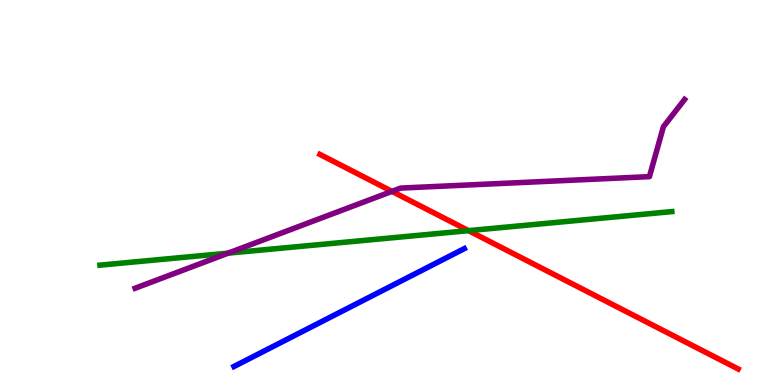[{'lines': ['blue', 'red'], 'intersections': []}, {'lines': ['green', 'red'], 'intersections': [{'x': 6.05, 'y': 4.01}]}, {'lines': ['purple', 'red'], 'intersections': [{'x': 5.06, 'y': 5.03}]}, {'lines': ['blue', 'green'], 'intersections': []}, {'lines': ['blue', 'purple'], 'intersections': []}, {'lines': ['green', 'purple'], 'intersections': [{'x': 2.94, 'y': 3.42}]}]